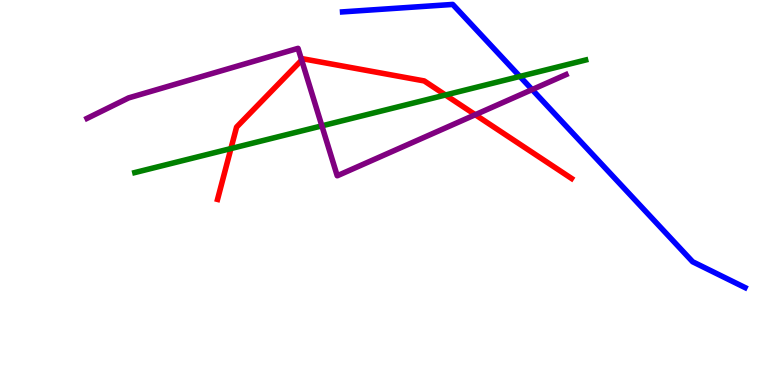[{'lines': ['blue', 'red'], 'intersections': []}, {'lines': ['green', 'red'], 'intersections': [{'x': 2.98, 'y': 6.14}, {'x': 5.75, 'y': 7.53}]}, {'lines': ['purple', 'red'], 'intersections': [{'x': 3.89, 'y': 8.44}, {'x': 6.13, 'y': 7.02}]}, {'lines': ['blue', 'green'], 'intersections': [{'x': 6.71, 'y': 8.01}]}, {'lines': ['blue', 'purple'], 'intersections': [{'x': 6.87, 'y': 7.67}]}, {'lines': ['green', 'purple'], 'intersections': [{'x': 4.15, 'y': 6.73}]}]